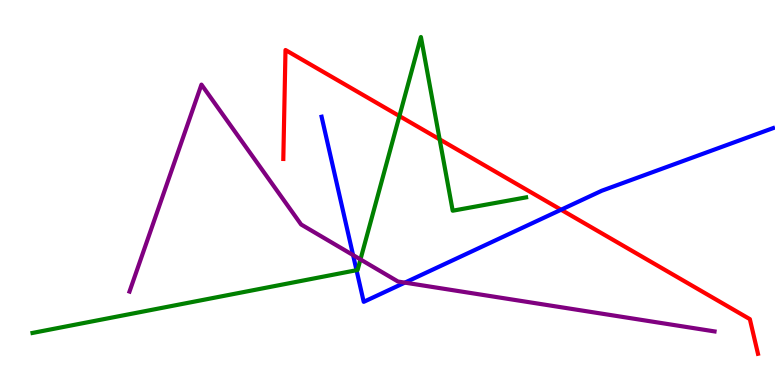[{'lines': ['blue', 'red'], 'intersections': [{'x': 7.24, 'y': 4.55}]}, {'lines': ['green', 'red'], 'intersections': [{'x': 5.15, 'y': 6.99}, {'x': 5.67, 'y': 6.38}]}, {'lines': ['purple', 'red'], 'intersections': []}, {'lines': ['blue', 'green'], 'intersections': [{'x': 4.6, 'y': 2.98}]}, {'lines': ['blue', 'purple'], 'intersections': [{'x': 4.56, 'y': 3.37}, {'x': 5.22, 'y': 2.66}]}, {'lines': ['green', 'purple'], 'intersections': [{'x': 4.65, 'y': 3.26}]}]